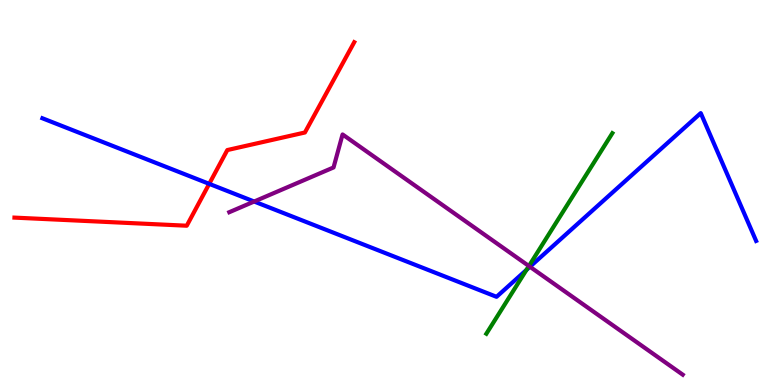[{'lines': ['blue', 'red'], 'intersections': [{'x': 2.7, 'y': 5.22}]}, {'lines': ['green', 'red'], 'intersections': []}, {'lines': ['purple', 'red'], 'intersections': []}, {'lines': ['blue', 'green'], 'intersections': [{'x': 6.79, 'y': 2.99}]}, {'lines': ['blue', 'purple'], 'intersections': [{'x': 3.28, 'y': 4.77}, {'x': 6.84, 'y': 3.07}]}, {'lines': ['green', 'purple'], 'intersections': [{'x': 6.82, 'y': 3.09}]}]